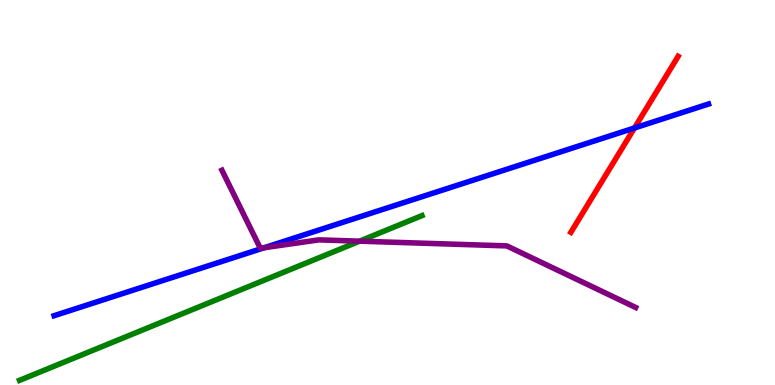[{'lines': ['blue', 'red'], 'intersections': [{'x': 8.19, 'y': 6.68}]}, {'lines': ['green', 'red'], 'intersections': []}, {'lines': ['purple', 'red'], 'intersections': []}, {'lines': ['blue', 'green'], 'intersections': []}, {'lines': ['blue', 'purple'], 'intersections': [{'x': 3.41, 'y': 3.57}]}, {'lines': ['green', 'purple'], 'intersections': [{'x': 4.64, 'y': 3.74}]}]